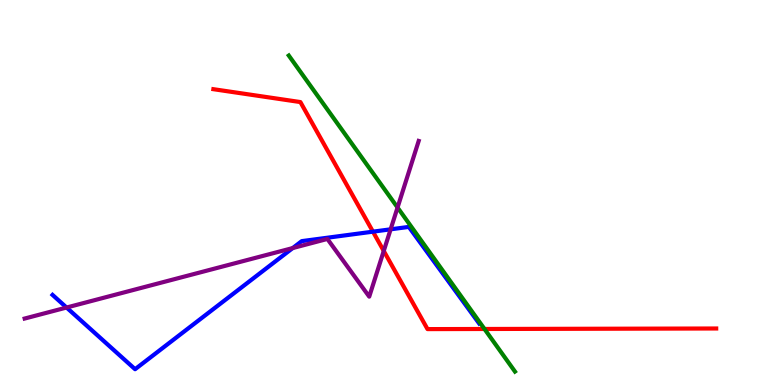[{'lines': ['blue', 'red'], 'intersections': [{'x': 4.81, 'y': 3.98}]}, {'lines': ['green', 'red'], 'intersections': [{'x': 6.25, 'y': 1.45}]}, {'lines': ['purple', 'red'], 'intersections': [{'x': 4.95, 'y': 3.48}]}, {'lines': ['blue', 'green'], 'intersections': []}, {'lines': ['blue', 'purple'], 'intersections': [{'x': 0.859, 'y': 2.01}, {'x': 3.78, 'y': 3.56}, {'x': 5.04, 'y': 4.04}]}, {'lines': ['green', 'purple'], 'intersections': [{'x': 5.13, 'y': 4.61}]}]